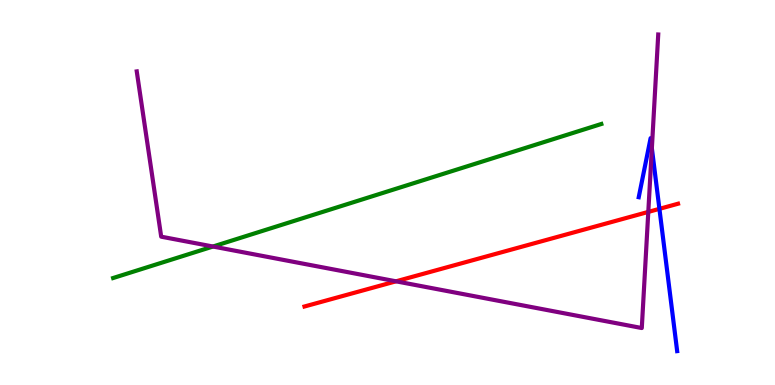[{'lines': ['blue', 'red'], 'intersections': [{'x': 8.51, 'y': 4.58}]}, {'lines': ['green', 'red'], 'intersections': []}, {'lines': ['purple', 'red'], 'intersections': [{'x': 5.11, 'y': 2.69}, {'x': 8.37, 'y': 4.5}]}, {'lines': ['blue', 'green'], 'intersections': []}, {'lines': ['blue', 'purple'], 'intersections': [{'x': 8.41, 'y': 6.15}]}, {'lines': ['green', 'purple'], 'intersections': [{'x': 2.75, 'y': 3.6}]}]